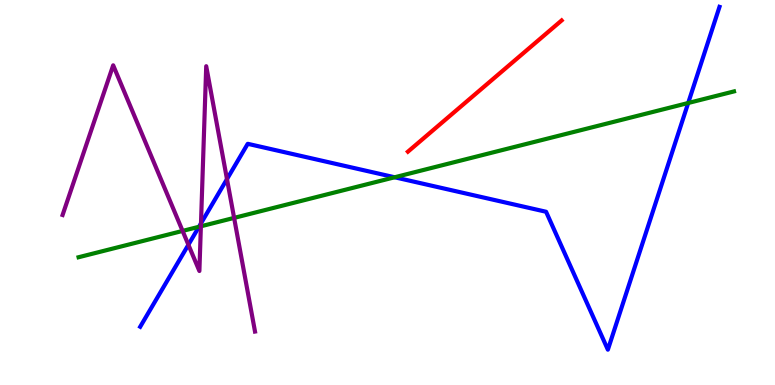[{'lines': ['blue', 'red'], 'intersections': []}, {'lines': ['green', 'red'], 'intersections': []}, {'lines': ['purple', 'red'], 'intersections': []}, {'lines': ['blue', 'green'], 'intersections': [{'x': 2.57, 'y': 4.11}, {'x': 5.09, 'y': 5.4}, {'x': 8.88, 'y': 7.32}]}, {'lines': ['blue', 'purple'], 'intersections': [{'x': 2.43, 'y': 3.64}, {'x': 2.59, 'y': 4.2}, {'x': 2.93, 'y': 5.35}]}, {'lines': ['green', 'purple'], 'intersections': [{'x': 2.36, 'y': 4.0}, {'x': 2.59, 'y': 4.12}, {'x': 3.02, 'y': 4.34}]}]